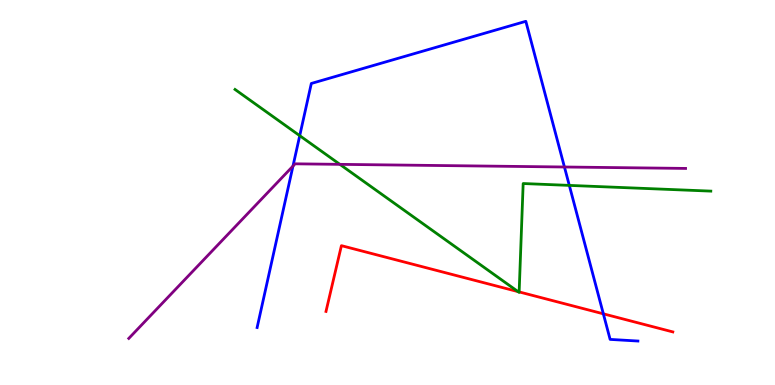[{'lines': ['blue', 'red'], 'intersections': [{'x': 7.79, 'y': 1.85}]}, {'lines': ['green', 'red'], 'intersections': [{'x': 6.68, 'y': 2.43}, {'x': 6.7, 'y': 2.42}]}, {'lines': ['purple', 'red'], 'intersections': []}, {'lines': ['blue', 'green'], 'intersections': [{'x': 3.87, 'y': 6.48}, {'x': 7.35, 'y': 5.18}]}, {'lines': ['blue', 'purple'], 'intersections': [{'x': 3.78, 'y': 5.69}, {'x': 7.28, 'y': 5.66}]}, {'lines': ['green', 'purple'], 'intersections': [{'x': 4.39, 'y': 5.73}]}]